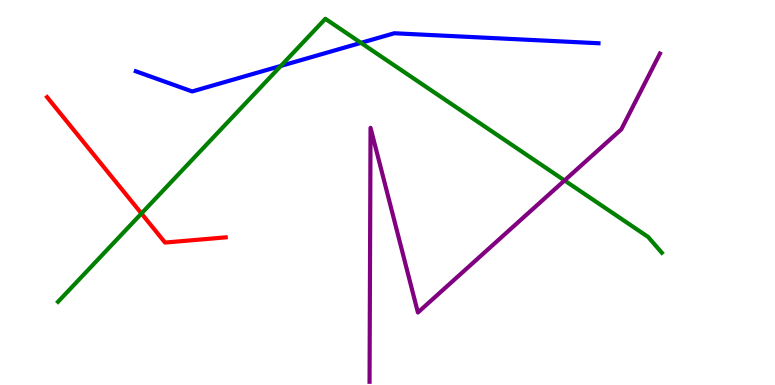[{'lines': ['blue', 'red'], 'intersections': []}, {'lines': ['green', 'red'], 'intersections': [{'x': 1.83, 'y': 4.46}]}, {'lines': ['purple', 'red'], 'intersections': []}, {'lines': ['blue', 'green'], 'intersections': [{'x': 3.62, 'y': 8.29}, {'x': 4.66, 'y': 8.89}]}, {'lines': ['blue', 'purple'], 'intersections': []}, {'lines': ['green', 'purple'], 'intersections': [{'x': 7.28, 'y': 5.31}]}]